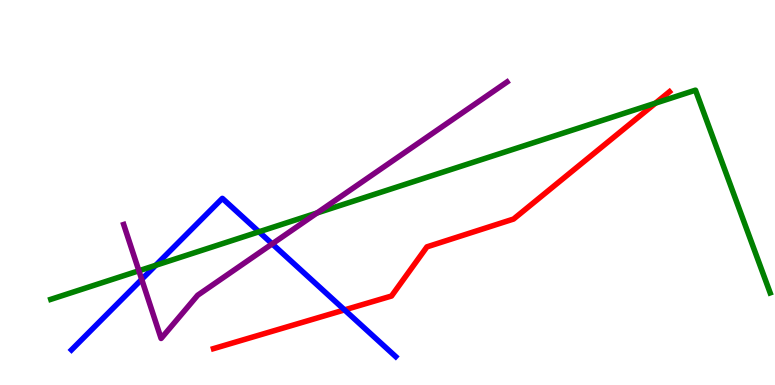[{'lines': ['blue', 'red'], 'intersections': [{'x': 4.45, 'y': 1.95}]}, {'lines': ['green', 'red'], 'intersections': [{'x': 8.46, 'y': 7.32}]}, {'lines': ['purple', 'red'], 'intersections': []}, {'lines': ['blue', 'green'], 'intersections': [{'x': 2.01, 'y': 3.11}, {'x': 3.34, 'y': 3.98}]}, {'lines': ['blue', 'purple'], 'intersections': [{'x': 1.83, 'y': 2.74}, {'x': 3.51, 'y': 3.67}]}, {'lines': ['green', 'purple'], 'intersections': [{'x': 1.79, 'y': 2.97}, {'x': 4.09, 'y': 4.47}]}]